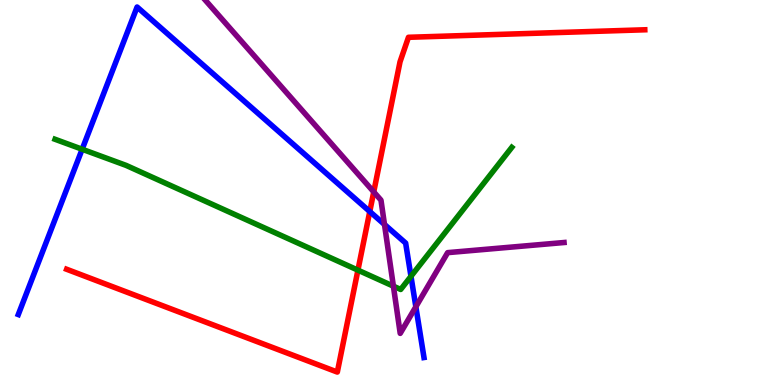[{'lines': ['blue', 'red'], 'intersections': [{'x': 4.77, 'y': 4.51}]}, {'lines': ['green', 'red'], 'intersections': [{'x': 4.62, 'y': 2.98}]}, {'lines': ['purple', 'red'], 'intersections': [{'x': 4.82, 'y': 5.02}]}, {'lines': ['blue', 'green'], 'intersections': [{'x': 1.06, 'y': 6.12}, {'x': 5.3, 'y': 2.82}]}, {'lines': ['blue', 'purple'], 'intersections': [{'x': 4.96, 'y': 4.17}, {'x': 5.37, 'y': 2.03}]}, {'lines': ['green', 'purple'], 'intersections': [{'x': 5.08, 'y': 2.57}]}]